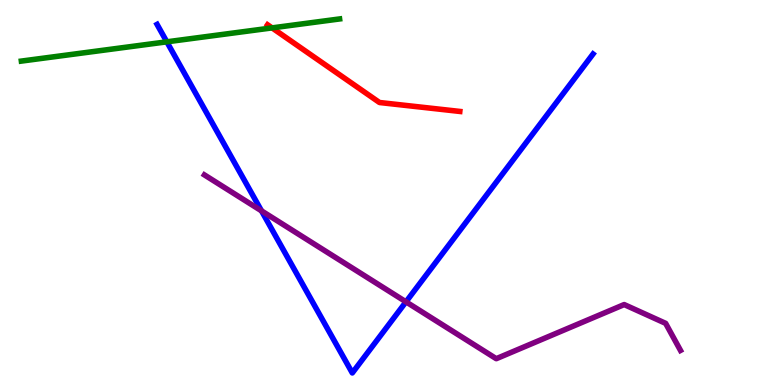[{'lines': ['blue', 'red'], 'intersections': []}, {'lines': ['green', 'red'], 'intersections': [{'x': 3.51, 'y': 9.28}]}, {'lines': ['purple', 'red'], 'intersections': []}, {'lines': ['blue', 'green'], 'intersections': [{'x': 2.15, 'y': 8.91}]}, {'lines': ['blue', 'purple'], 'intersections': [{'x': 3.37, 'y': 4.52}, {'x': 5.24, 'y': 2.16}]}, {'lines': ['green', 'purple'], 'intersections': []}]